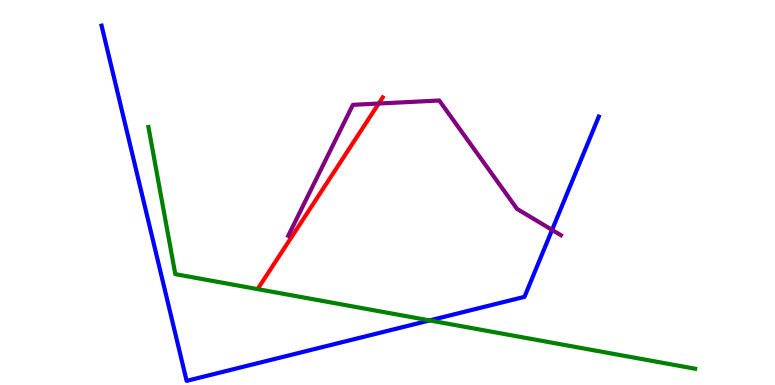[{'lines': ['blue', 'red'], 'intersections': []}, {'lines': ['green', 'red'], 'intersections': []}, {'lines': ['purple', 'red'], 'intersections': [{'x': 4.89, 'y': 7.31}]}, {'lines': ['blue', 'green'], 'intersections': [{'x': 5.54, 'y': 1.68}]}, {'lines': ['blue', 'purple'], 'intersections': [{'x': 7.12, 'y': 4.03}]}, {'lines': ['green', 'purple'], 'intersections': []}]